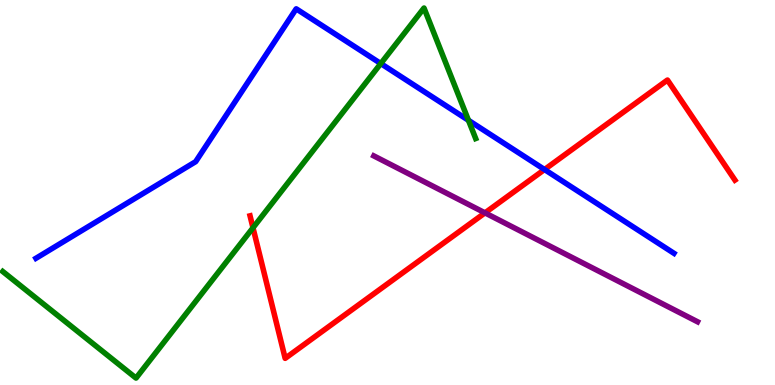[{'lines': ['blue', 'red'], 'intersections': [{'x': 7.03, 'y': 5.6}]}, {'lines': ['green', 'red'], 'intersections': [{'x': 3.26, 'y': 4.08}]}, {'lines': ['purple', 'red'], 'intersections': [{'x': 6.26, 'y': 4.47}]}, {'lines': ['blue', 'green'], 'intersections': [{'x': 4.91, 'y': 8.35}, {'x': 6.04, 'y': 6.88}]}, {'lines': ['blue', 'purple'], 'intersections': []}, {'lines': ['green', 'purple'], 'intersections': []}]